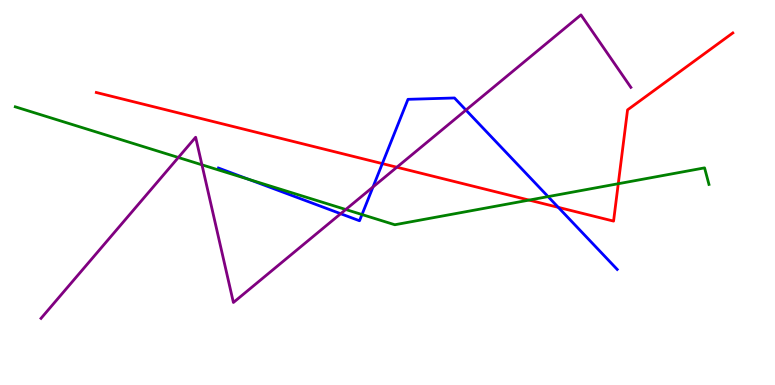[{'lines': ['blue', 'red'], 'intersections': [{'x': 4.93, 'y': 5.75}, {'x': 7.2, 'y': 4.61}]}, {'lines': ['green', 'red'], 'intersections': [{'x': 6.83, 'y': 4.8}, {'x': 7.98, 'y': 5.23}]}, {'lines': ['purple', 'red'], 'intersections': [{'x': 5.12, 'y': 5.66}]}, {'lines': ['blue', 'green'], 'intersections': [{'x': 3.21, 'y': 5.34}, {'x': 4.67, 'y': 4.43}, {'x': 7.07, 'y': 4.89}]}, {'lines': ['blue', 'purple'], 'intersections': [{'x': 4.4, 'y': 4.45}, {'x': 4.81, 'y': 5.14}, {'x': 6.01, 'y': 7.14}]}, {'lines': ['green', 'purple'], 'intersections': [{'x': 2.3, 'y': 5.91}, {'x': 2.61, 'y': 5.72}, {'x': 4.46, 'y': 4.56}]}]